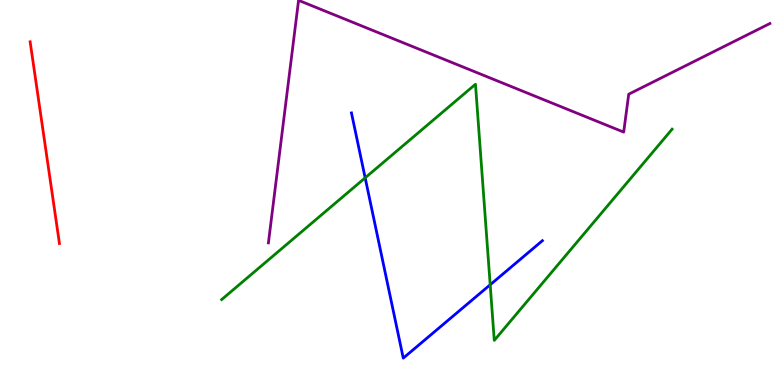[{'lines': ['blue', 'red'], 'intersections': []}, {'lines': ['green', 'red'], 'intersections': []}, {'lines': ['purple', 'red'], 'intersections': []}, {'lines': ['blue', 'green'], 'intersections': [{'x': 4.71, 'y': 5.38}, {'x': 6.33, 'y': 2.6}]}, {'lines': ['blue', 'purple'], 'intersections': []}, {'lines': ['green', 'purple'], 'intersections': []}]